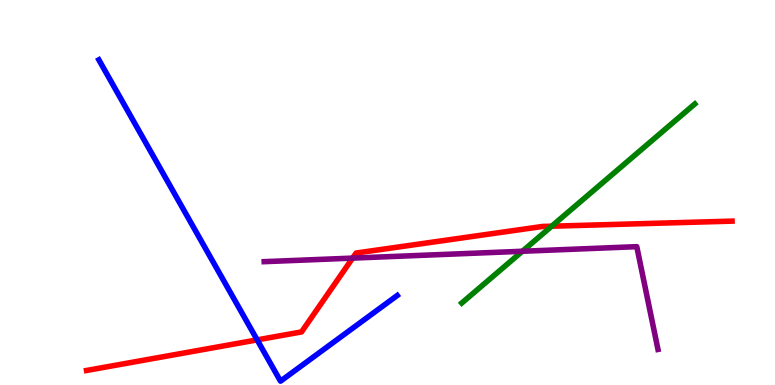[{'lines': ['blue', 'red'], 'intersections': [{'x': 3.32, 'y': 1.17}]}, {'lines': ['green', 'red'], 'intersections': [{'x': 7.12, 'y': 4.12}]}, {'lines': ['purple', 'red'], 'intersections': [{'x': 4.55, 'y': 3.3}]}, {'lines': ['blue', 'green'], 'intersections': []}, {'lines': ['blue', 'purple'], 'intersections': []}, {'lines': ['green', 'purple'], 'intersections': [{'x': 6.74, 'y': 3.47}]}]